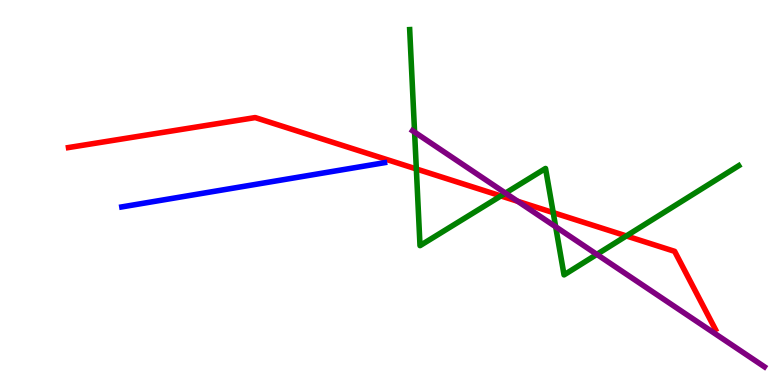[{'lines': ['blue', 'red'], 'intersections': []}, {'lines': ['green', 'red'], 'intersections': [{'x': 5.37, 'y': 5.61}, {'x': 6.46, 'y': 4.91}, {'x': 7.14, 'y': 4.48}, {'x': 8.08, 'y': 3.87}]}, {'lines': ['purple', 'red'], 'intersections': [{'x': 6.68, 'y': 4.77}]}, {'lines': ['blue', 'green'], 'intersections': []}, {'lines': ['blue', 'purple'], 'intersections': []}, {'lines': ['green', 'purple'], 'intersections': [{'x': 5.35, 'y': 6.57}, {'x': 6.52, 'y': 4.98}, {'x': 7.17, 'y': 4.11}, {'x': 7.7, 'y': 3.39}]}]